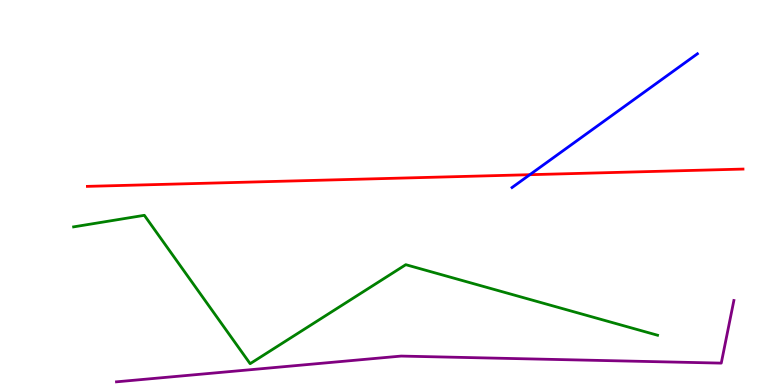[{'lines': ['blue', 'red'], 'intersections': [{'x': 6.84, 'y': 5.46}]}, {'lines': ['green', 'red'], 'intersections': []}, {'lines': ['purple', 'red'], 'intersections': []}, {'lines': ['blue', 'green'], 'intersections': []}, {'lines': ['blue', 'purple'], 'intersections': []}, {'lines': ['green', 'purple'], 'intersections': []}]